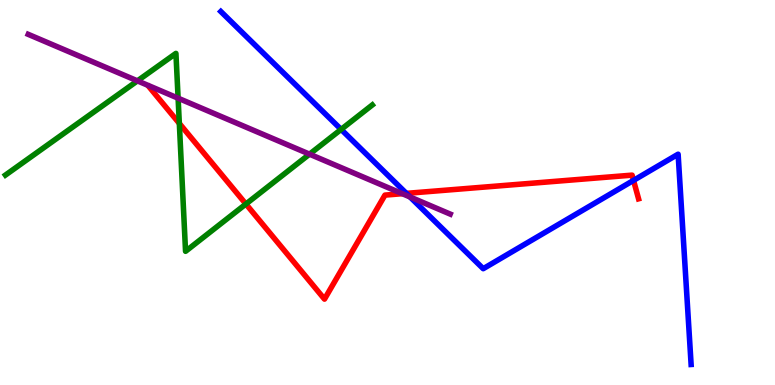[{'lines': ['blue', 'red'], 'intersections': [{'x': 5.24, 'y': 4.98}, {'x': 8.17, 'y': 5.31}]}, {'lines': ['green', 'red'], 'intersections': [{'x': 2.31, 'y': 6.79}, {'x': 3.17, 'y': 4.7}]}, {'lines': ['purple', 'red'], 'intersections': [{'x': 5.19, 'y': 4.97}]}, {'lines': ['blue', 'green'], 'intersections': [{'x': 4.4, 'y': 6.64}]}, {'lines': ['blue', 'purple'], 'intersections': [{'x': 5.29, 'y': 4.88}]}, {'lines': ['green', 'purple'], 'intersections': [{'x': 1.77, 'y': 7.9}, {'x': 2.3, 'y': 7.45}, {'x': 3.99, 'y': 6.0}]}]